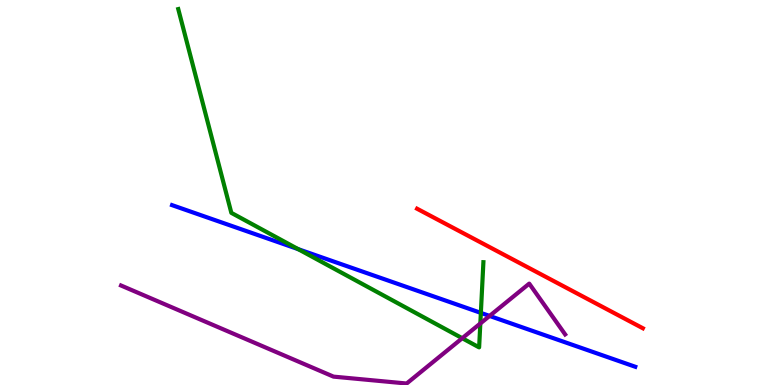[{'lines': ['blue', 'red'], 'intersections': []}, {'lines': ['green', 'red'], 'intersections': []}, {'lines': ['purple', 'red'], 'intersections': []}, {'lines': ['blue', 'green'], 'intersections': [{'x': 3.85, 'y': 3.53}, {'x': 6.2, 'y': 1.87}]}, {'lines': ['blue', 'purple'], 'intersections': [{'x': 6.32, 'y': 1.79}]}, {'lines': ['green', 'purple'], 'intersections': [{'x': 5.96, 'y': 1.22}, {'x': 6.2, 'y': 1.6}]}]